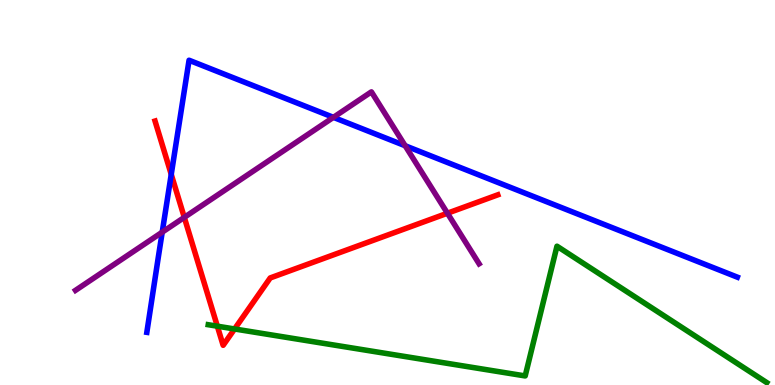[{'lines': ['blue', 'red'], 'intersections': [{'x': 2.21, 'y': 5.47}]}, {'lines': ['green', 'red'], 'intersections': [{'x': 2.8, 'y': 1.53}, {'x': 3.03, 'y': 1.46}]}, {'lines': ['purple', 'red'], 'intersections': [{'x': 2.38, 'y': 4.35}, {'x': 5.77, 'y': 4.46}]}, {'lines': ['blue', 'green'], 'intersections': []}, {'lines': ['blue', 'purple'], 'intersections': [{'x': 2.09, 'y': 3.97}, {'x': 4.3, 'y': 6.95}, {'x': 5.23, 'y': 6.21}]}, {'lines': ['green', 'purple'], 'intersections': []}]